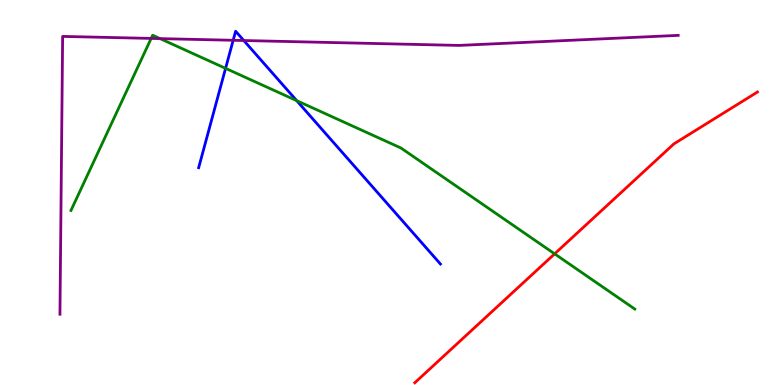[{'lines': ['blue', 'red'], 'intersections': []}, {'lines': ['green', 'red'], 'intersections': [{'x': 7.16, 'y': 3.41}]}, {'lines': ['purple', 'red'], 'intersections': []}, {'lines': ['blue', 'green'], 'intersections': [{'x': 2.91, 'y': 8.22}, {'x': 3.83, 'y': 7.39}]}, {'lines': ['blue', 'purple'], 'intersections': [{'x': 3.01, 'y': 8.95}, {'x': 3.15, 'y': 8.95}]}, {'lines': ['green', 'purple'], 'intersections': [{'x': 1.95, 'y': 9.0}, {'x': 2.07, 'y': 9.0}]}]